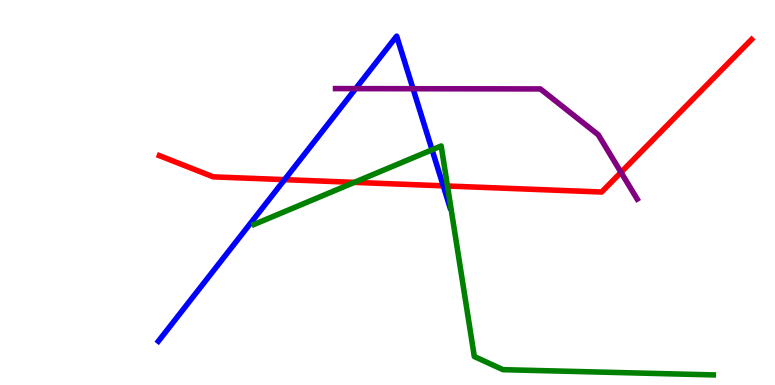[{'lines': ['blue', 'red'], 'intersections': [{'x': 3.67, 'y': 5.33}, {'x': 5.72, 'y': 5.17}]}, {'lines': ['green', 'red'], 'intersections': [{'x': 4.57, 'y': 5.26}, {'x': 5.77, 'y': 5.17}]}, {'lines': ['purple', 'red'], 'intersections': [{'x': 8.01, 'y': 5.52}]}, {'lines': ['blue', 'green'], 'intersections': [{'x': 5.57, 'y': 6.11}]}, {'lines': ['blue', 'purple'], 'intersections': [{'x': 4.59, 'y': 7.7}, {'x': 5.33, 'y': 7.7}]}, {'lines': ['green', 'purple'], 'intersections': []}]